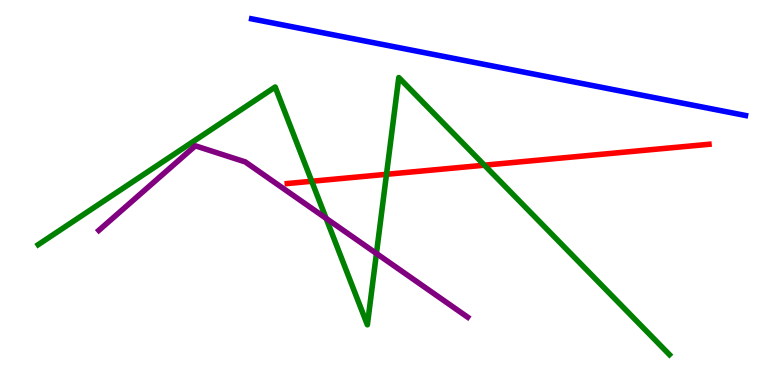[{'lines': ['blue', 'red'], 'intersections': []}, {'lines': ['green', 'red'], 'intersections': [{'x': 4.02, 'y': 5.29}, {'x': 4.99, 'y': 5.47}, {'x': 6.25, 'y': 5.71}]}, {'lines': ['purple', 'red'], 'intersections': []}, {'lines': ['blue', 'green'], 'intersections': []}, {'lines': ['blue', 'purple'], 'intersections': []}, {'lines': ['green', 'purple'], 'intersections': [{'x': 4.21, 'y': 4.33}, {'x': 4.86, 'y': 3.42}]}]